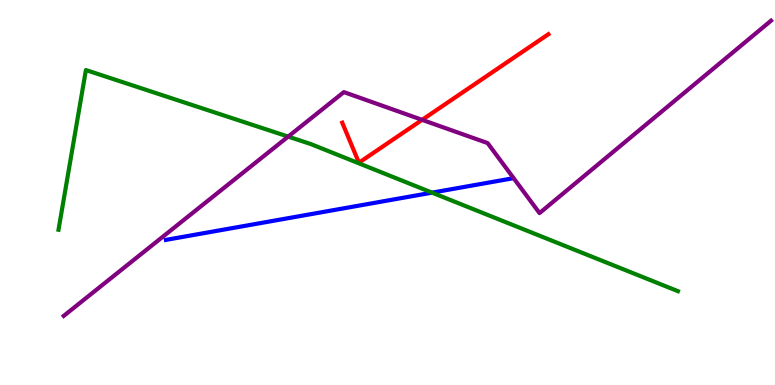[{'lines': ['blue', 'red'], 'intersections': []}, {'lines': ['green', 'red'], 'intersections': []}, {'lines': ['purple', 'red'], 'intersections': [{'x': 5.45, 'y': 6.89}]}, {'lines': ['blue', 'green'], 'intersections': [{'x': 5.57, 'y': 5.0}]}, {'lines': ['blue', 'purple'], 'intersections': []}, {'lines': ['green', 'purple'], 'intersections': [{'x': 3.72, 'y': 6.45}]}]